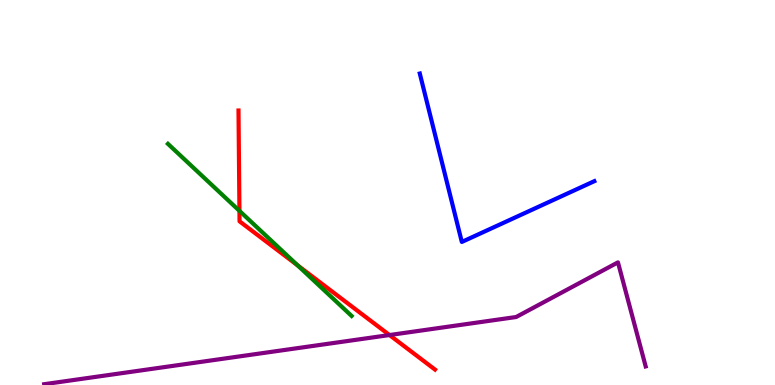[{'lines': ['blue', 'red'], 'intersections': []}, {'lines': ['green', 'red'], 'intersections': [{'x': 3.09, 'y': 4.52}, {'x': 3.84, 'y': 3.11}]}, {'lines': ['purple', 'red'], 'intersections': [{'x': 5.03, 'y': 1.3}]}, {'lines': ['blue', 'green'], 'intersections': []}, {'lines': ['blue', 'purple'], 'intersections': []}, {'lines': ['green', 'purple'], 'intersections': []}]